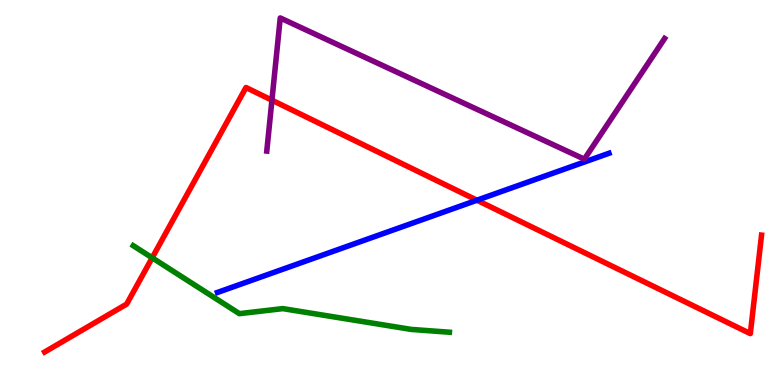[{'lines': ['blue', 'red'], 'intersections': [{'x': 6.15, 'y': 4.8}]}, {'lines': ['green', 'red'], 'intersections': [{'x': 1.96, 'y': 3.3}]}, {'lines': ['purple', 'red'], 'intersections': [{'x': 3.51, 'y': 7.4}]}, {'lines': ['blue', 'green'], 'intersections': []}, {'lines': ['blue', 'purple'], 'intersections': []}, {'lines': ['green', 'purple'], 'intersections': []}]